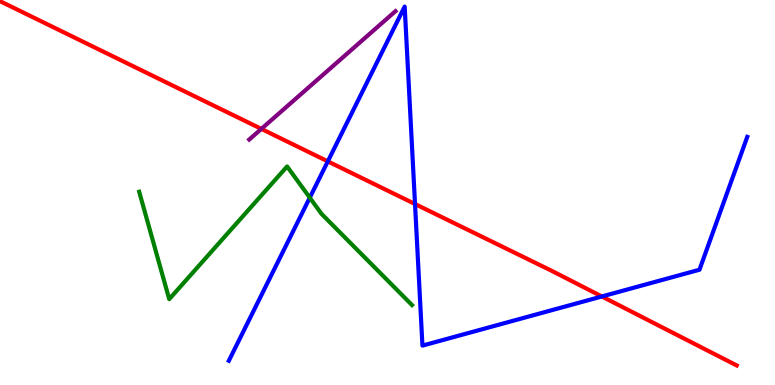[{'lines': ['blue', 'red'], 'intersections': [{'x': 4.23, 'y': 5.81}, {'x': 5.36, 'y': 4.7}, {'x': 7.77, 'y': 2.3}]}, {'lines': ['green', 'red'], 'intersections': []}, {'lines': ['purple', 'red'], 'intersections': [{'x': 3.37, 'y': 6.65}]}, {'lines': ['blue', 'green'], 'intersections': [{'x': 4.0, 'y': 4.87}]}, {'lines': ['blue', 'purple'], 'intersections': []}, {'lines': ['green', 'purple'], 'intersections': []}]